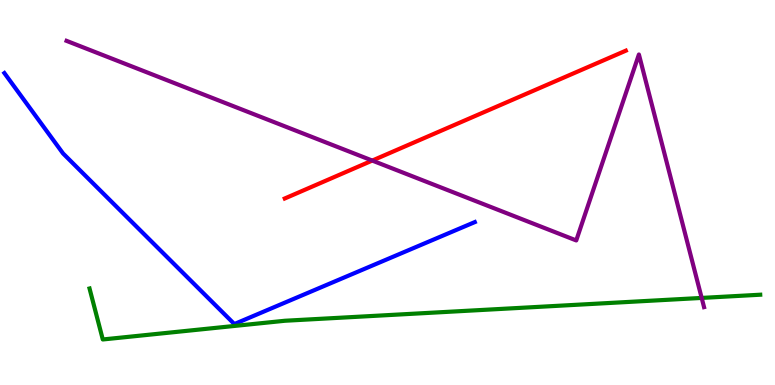[{'lines': ['blue', 'red'], 'intersections': []}, {'lines': ['green', 'red'], 'intersections': []}, {'lines': ['purple', 'red'], 'intersections': [{'x': 4.8, 'y': 5.83}]}, {'lines': ['blue', 'green'], 'intersections': []}, {'lines': ['blue', 'purple'], 'intersections': []}, {'lines': ['green', 'purple'], 'intersections': [{'x': 9.05, 'y': 2.26}]}]